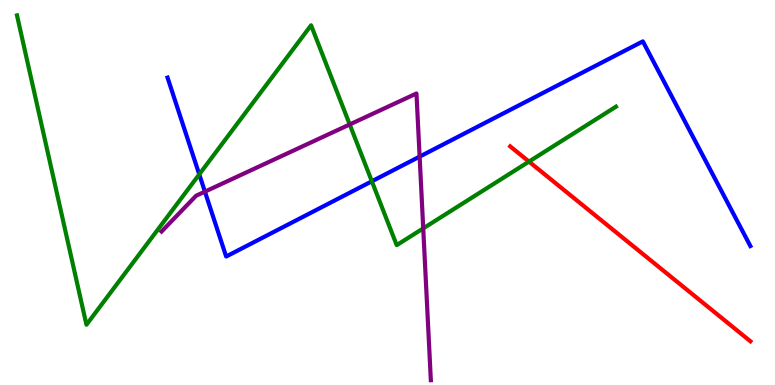[{'lines': ['blue', 'red'], 'intersections': []}, {'lines': ['green', 'red'], 'intersections': [{'x': 6.83, 'y': 5.8}]}, {'lines': ['purple', 'red'], 'intersections': []}, {'lines': ['blue', 'green'], 'intersections': [{'x': 2.57, 'y': 5.47}, {'x': 4.8, 'y': 5.29}]}, {'lines': ['blue', 'purple'], 'intersections': [{'x': 2.64, 'y': 5.02}, {'x': 5.41, 'y': 5.93}]}, {'lines': ['green', 'purple'], 'intersections': [{'x': 4.51, 'y': 6.77}, {'x': 5.46, 'y': 4.07}]}]